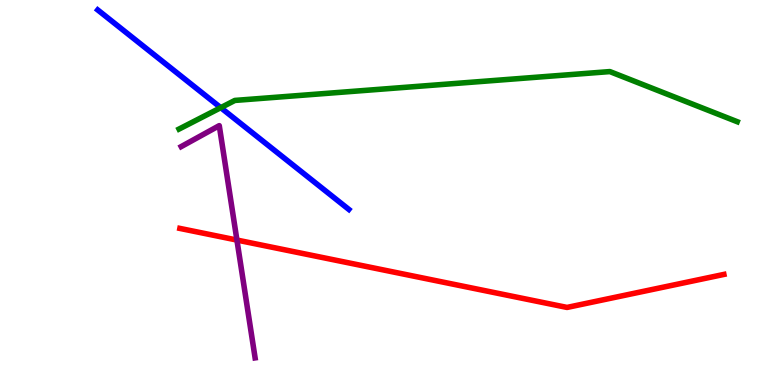[{'lines': ['blue', 'red'], 'intersections': []}, {'lines': ['green', 'red'], 'intersections': []}, {'lines': ['purple', 'red'], 'intersections': [{'x': 3.06, 'y': 3.76}]}, {'lines': ['blue', 'green'], 'intersections': [{'x': 2.85, 'y': 7.2}]}, {'lines': ['blue', 'purple'], 'intersections': []}, {'lines': ['green', 'purple'], 'intersections': []}]